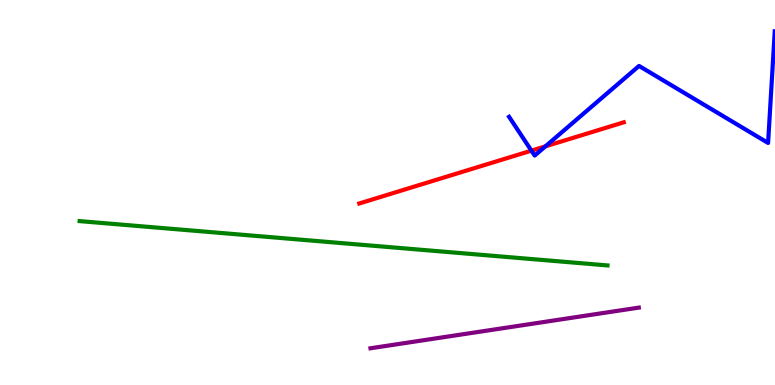[{'lines': ['blue', 'red'], 'intersections': [{'x': 6.86, 'y': 6.09}, {'x': 7.04, 'y': 6.2}]}, {'lines': ['green', 'red'], 'intersections': []}, {'lines': ['purple', 'red'], 'intersections': []}, {'lines': ['blue', 'green'], 'intersections': []}, {'lines': ['blue', 'purple'], 'intersections': []}, {'lines': ['green', 'purple'], 'intersections': []}]